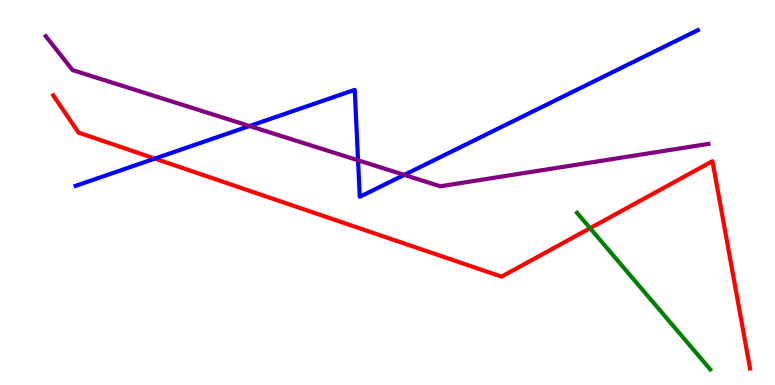[{'lines': ['blue', 'red'], 'intersections': [{'x': 2.0, 'y': 5.88}]}, {'lines': ['green', 'red'], 'intersections': [{'x': 7.61, 'y': 4.07}]}, {'lines': ['purple', 'red'], 'intersections': []}, {'lines': ['blue', 'green'], 'intersections': []}, {'lines': ['blue', 'purple'], 'intersections': [{'x': 3.22, 'y': 6.73}, {'x': 4.62, 'y': 5.84}, {'x': 5.22, 'y': 5.46}]}, {'lines': ['green', 'purple'], 'intersections': []}]